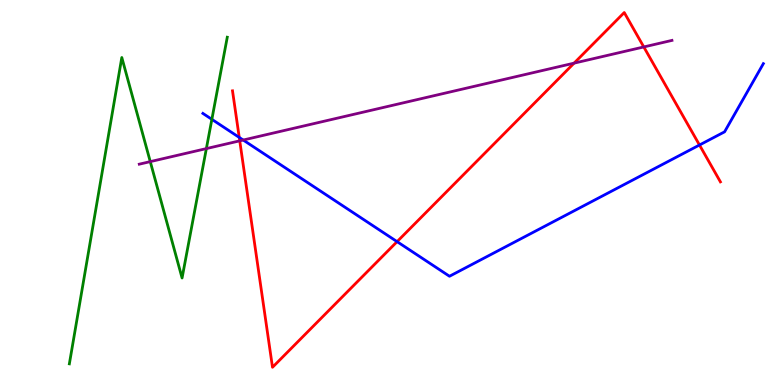[{'lines': ['blue', 'red'], 'intersections': [{'x': 3.09, 'y': 6.43}, {'x': 5.12, 'y': 3.72}, {'x': 9.03, 'y': 6.23}]}, {'lines': ['green', 'red'], 'intersections': []}, {'lines': ['purple', 'red'], 'intersections': [{'x': 3.09, 'y': 6.34}, {'x': 7.41, 'y': 8.36}, {'x': 8.31, 'y': 8.78}]}, {'lines': ['blue', 'green'], 'intersections': [{'x': 2.73, 'y': 6.9}]}, {'lines': ['blue', 'purple'], 'intersections': [{'x': 3.14, 'y': 6.36}]}, {'lines': ['green', 'purple'], 'intersections': [{'x': 1.94, 'y': 5.8}, {'x': 2.66, 'y': 6.14}]}]